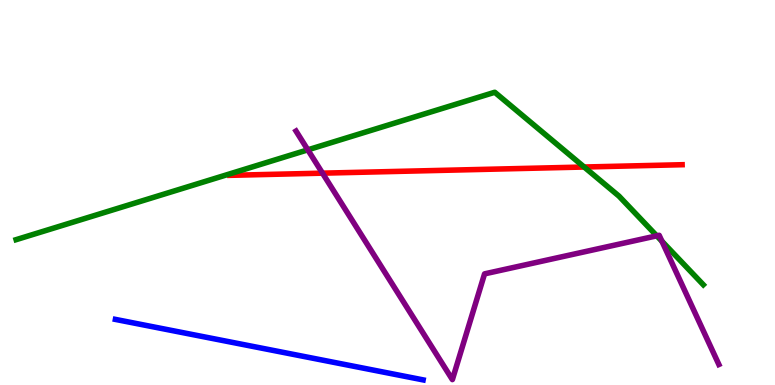[{'lines': ['blue', 'red'], 'intersections': []}, {'lines': ['green', 'red'], 'intersections': [{'x': 7.54, 'y': 5.66}]}, {'lines': ['purple', 'red'], 'intersections': [{'x': 4.16, 'y': 5.5}]}, {'lines': ['blue', 'green'], 'intersections': []}, {'lines': ['blue', 'purple'], 'intersections': []}, {'lines': ['green', 'purple'], 'intersections': [{'x': 3.97, 'y': 6.11}, {'x': 8.47, 'y': 3.87}, {'x': 8.54, 'y': 3.73}]}]